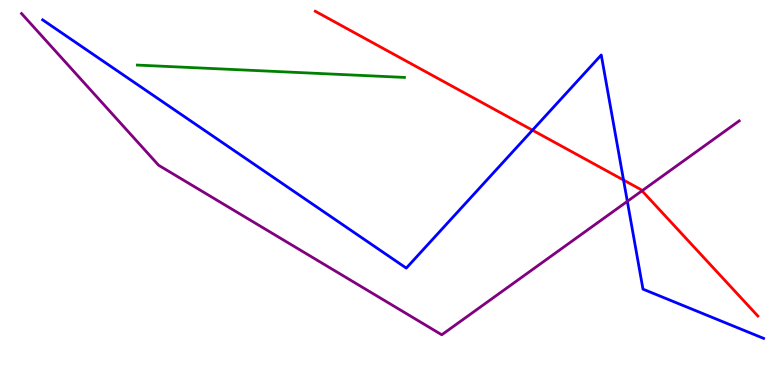[{'lines': ['blue', 'red'], 'intersections': [{'x': 6.87, 'y': 6.62}, {'x': 8.05, 'y': 5.32}]}, {'lines': ['green', 'red'], 'intersections': []}, {'lines': ['purple', 'red'], 'intersections': [{'x': 8.28, 'y': 5.04}]}, {'lines': ['blue', 'green'], 'intersections': []}, {'lines': ['blue', 'purple'], 'intersections': [{'x': 8.09, 'y': 4.77}]}, {'lines': ['green', 'purple'], 'intersections': []}]